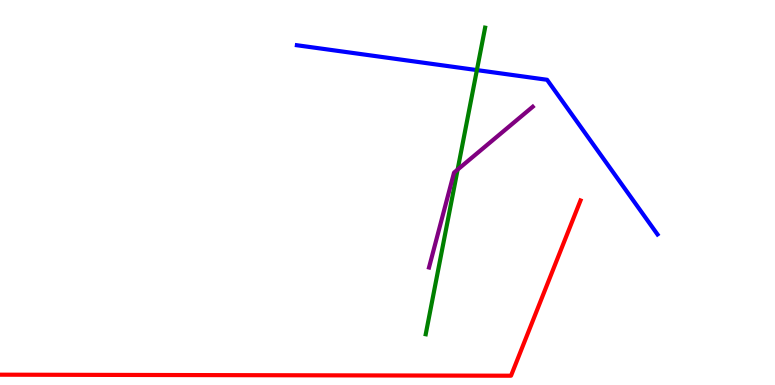[{'lines': ['blue', 'red'], 'intersections': []}, {'lines': ['green', 'red'], 'intersections': []}, {'lines': ['purple', 'red'], 'intersections': []}, {'lines': ['blue', 'green'], 'intersections': [{'x': 6.15, 'y': 8.18}]}, {'lines': ['blue', 'purple'], 'intersections': []}, {'lines': ['green', 'purple'], 'intersections': [{'x': 5.9, 'y': 5.59}]}]